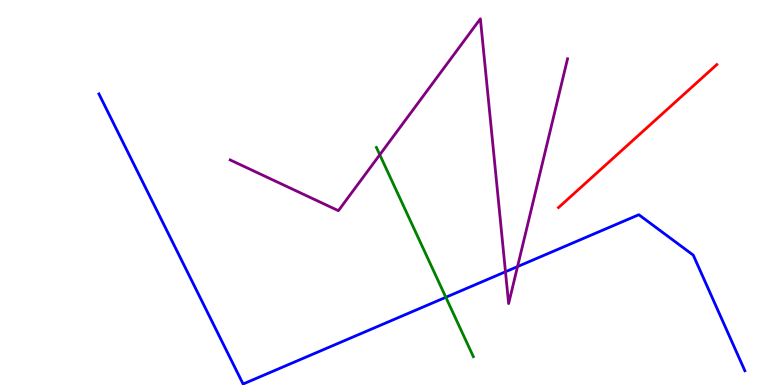[{'lines': ['blue', 'red'], 'intersections': []}, {'lines': ['green', 'red'], 'intersections': []}, {'lines': ['purple', 'red'], 'intersections': []}, {'lines': ['blue', 'green'], 'intersections': [{'x': 5.75, 'y': 2.28}]}, {'lines': ['blue', 'purple'], 'intersections': [{'x': 6.52, 'y': 2.94}, {'x': 6.68, 'y': 3.08}]}, {'lines': ['green', 'purple'], 'intersections': [{'x': 4.9, 'y': 5.98}]}]